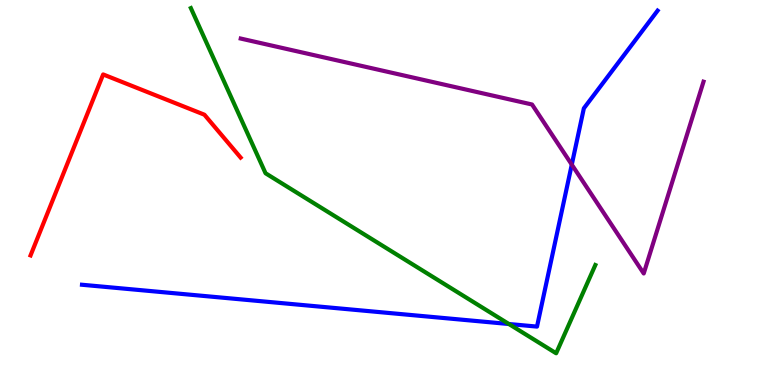[{'lines': ['blue', 'red'], 'intersections': []}, {'lines': ['green', 'red'], 'intersections': []}, {'lines': ['purple', 'red'], 'intersections': []}, {'lines': ['blue', 'green'], 'intersections': [{'x': 6.57, 'y': 1.58}]}, {'lines': ['blue', 'purple'], 'intersections': [{'x': 7.38, 'y': 5.72}]}, {'lines': ['green', 'purple'], 'intersections': []}]